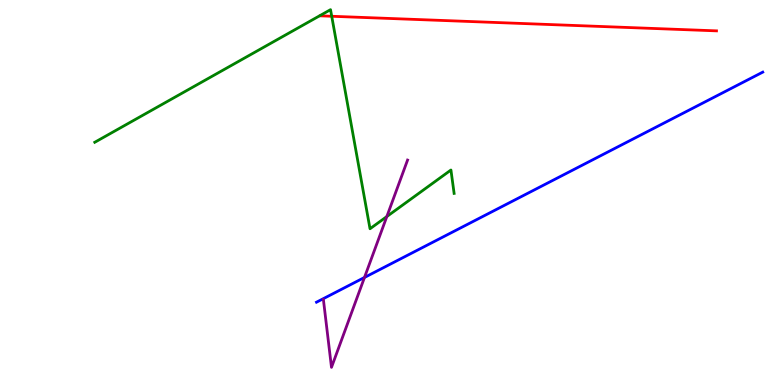[{'lines': ['blue', 'red'], 'intersections': []}, {'lines': ['green', 'red'], 'intersections': [{'x': 4.28, 'y': 9.58}]}, {'lines': ['purple', 'red'], 'intersections': []}, {'lines': ['blue', 'green'], 'intersections': []}, {'lines': ['blue', 'purple'], 'intersections': [{'x': 4.7, 'y': 2.79}]}, {'lines': ['green', 'purple'], 'intersections': [{'x': 4.99, 'y': 4.38}]}]